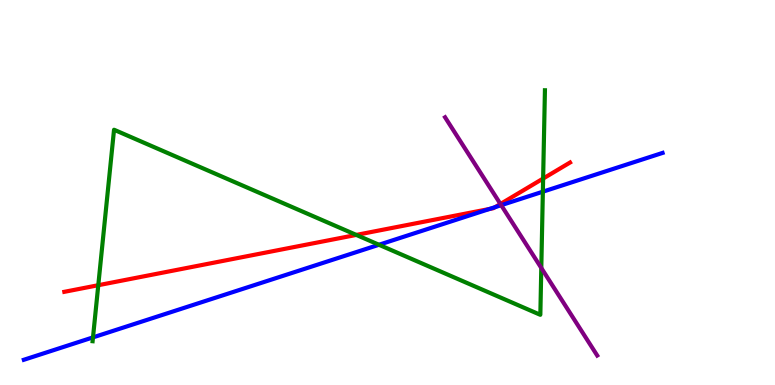[{'lines': ['blue', 'red'], 'intersections': [{'x': 6.32, 'y': 4.57}, {'x': 6.39, 'y': 4.62}]}, {'lines': ['green', 'red'], 'intersections': [{'x': 1.27, 'y': 2.59}, {'x': 4.6, 'y': 3.9}, {'x': 7.01, 'y': 5.36}]}, {'lines': ['purple', 'red'], 'intersections': [{'x': 6.46, 'y': 4.7}]}, {'lines': ['blue', 'green'], 'intersections': [{'x': 1.2, 'y': 1.24}, {'x': 4.89, 'y': 3.64}, {'x': 7.0, 'y': 5.02}]}, {'lines': ['blue', 'purple'], 'intersections': [{'x': 6.47, 'y': 4.67}]}, {'lines': ['green', 'purple'], 'intersections': [{'x': 6.98, 'y': 3.04}]}]